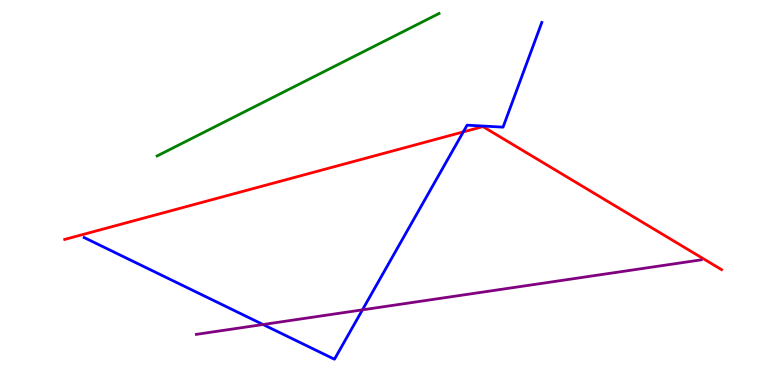[{'lines': ['blue', 'red'], 'intersections': [{'x': 5.98, 'y': 6.57}]}, {'lines': ['green', 'red'], 'intersections': []}, {'lines': ['purple', 'red'], 'intersections': []}, {'lines': ['blue', 'green'], 'intersections': []}, {'lines': ['blue', 'purple'], 'intersections': [{'x': 3.39, 'y': 1.57}, {'x': 4.68, 'y': 1.95}]}, {'lines': ['green', 'purple'], 'intersections': []}]